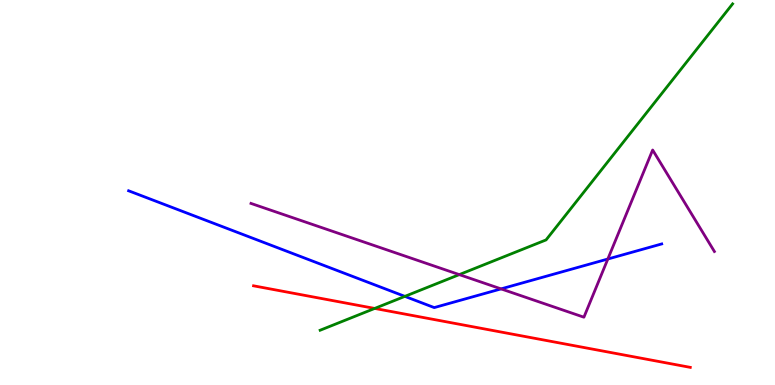[{'lines': ['blue', 'red'], 'intersections': []}, {'lines': ['green', 'red'], 'intersections': [{'x': 4.83, 'y': 1.99}]}, {'lines': ['purple', 'red'], 'intersections': []}, {'lines': ['blue', 'green'], 'intersections': [{'x': 5.22, 'y': 2.3}]}, {'lines': ['blue', 'purple'], 'intersections': [{'x': 6.47, 'y': 2.5}, {'x': 7.84, 'y': 3.27}]}, {'lines': ['green', 'purple'], 'intersections': [{'x': 5.93, 'y': 2.87}]}]